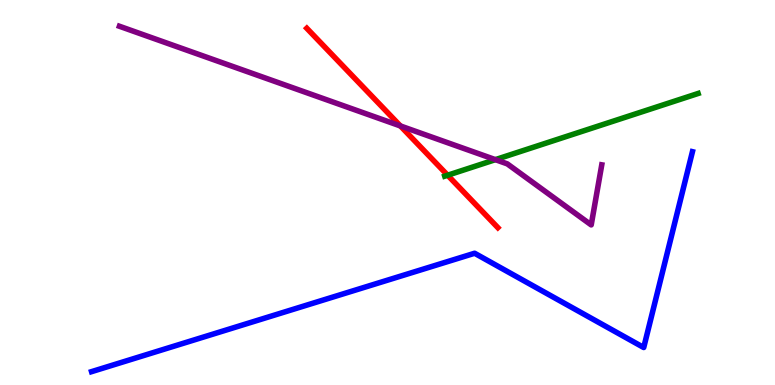[{'lines': ['blue', 'red'], 'intersections': []}, {'lines': ['green', 'red'], 'intersections': [{'x': 5.78, 'y': 5.45}]}, {'lines': ['purple', 'red'], 'intersections': [{'x': 5.17, 'y': 6.73}]}, {'lines': ['blue', 'green'], 'intersections': []}, {'lines': ['blue', 'purple'], 'intersections': []}, {'lines': ['green', 'purple'], 'intersections': [{'x': 6.39, 'y': 5.85}]}]